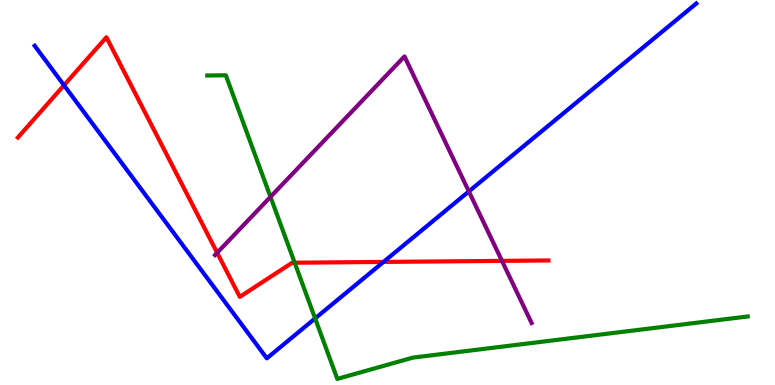[{'lines': ['blue', 'red'], 'intersections': [{'x': 0.826, 'y': 7.79}, {'x': 4.95, 'y': 3.2}]}, {'lines': ['green', 'red'], 'intersections': [{'x': 3.8, 'y': 3.18}]}, {'lines': ['purple', 'red'], 'intersections': [{'x': 2.8, 'y': 3.43}, {'x': 6.48, 'y': 3.22}]}, {'lines': ['blue', 'green'], 'intersections': [{'x': 4.07, 'y': 1.73}]}, {'lines': ['blue', 'purple'], 'intersections': [{'x': 6.05, 'y': 5.03}]}, {'lines': ['green', 'purple'], 'intersections': [{'x': 3.49, 'y': 4.89}]}]